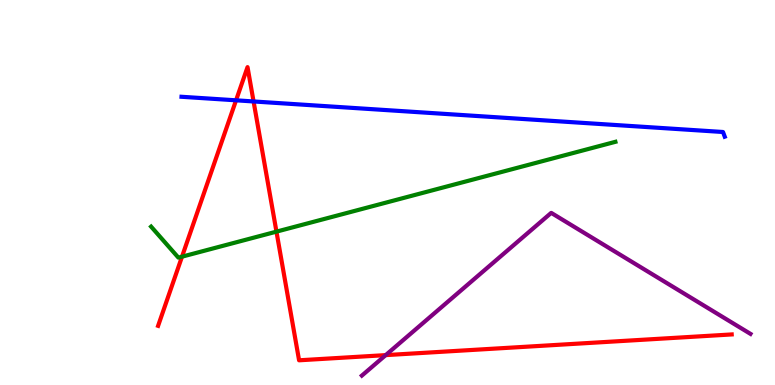[{'lines': ['blue', 'red'], 'intersections': [{'x': 3.05, 'y': 7.39}, {'x': 3.27, 'y': 7.36}]}, {'lines': ['green', 'red'], 'intersections': [{'x': 2.35, 'y': 3.33}, {'x': 3.57, 'y': 3.98}]}, {'lines': ['purple', 'red'], 'intersections': [{'x': 4.98, 'y': 0.776}]}, {'lines': ['blue', 'green'], 'intersections': []}, {'lines': ['blue', 'purple'], 'intersections': []}, {'lines': ['green', 'purple'], 'intersections': []}]